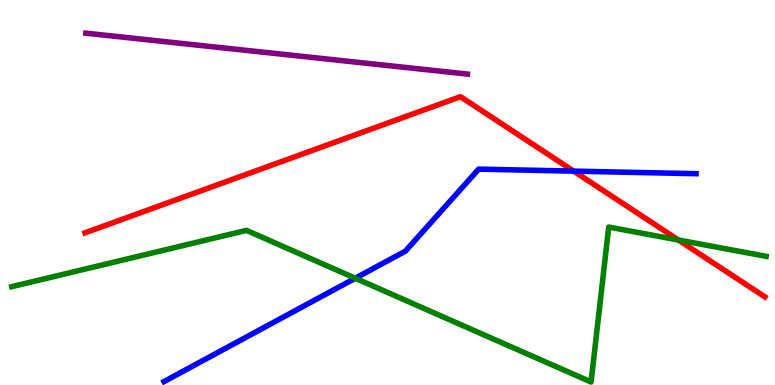[{'lines': ['blue', 'red'], 'intersections': [{'x': 7.4, 'y': 5.56}]}, {'lines': ['green', 'red'], 'intersections': [{'x': 8.75, 'y': 3.77}]}, {'lines': ['purple', 'red'], 'intersections': []}, {'lines': ['blue', 'green'], 'intersections': [{'x': 4.58, 'y': 2.77}]}, {'lines': ['blue', 'purple'], 'intersections': []}, {'lines': ['green', 'purple'], 'intersections': []}]